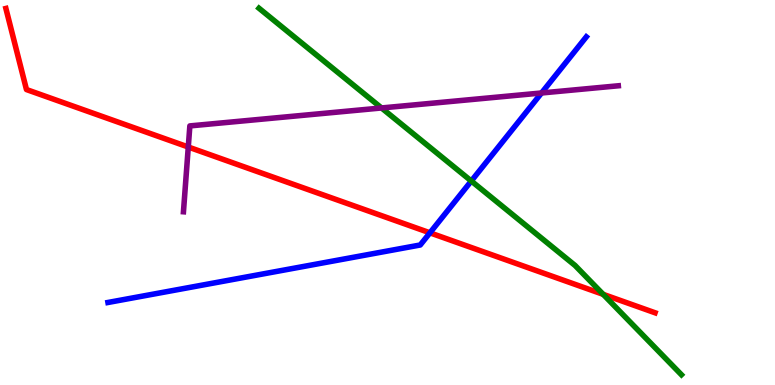[{'lines': ['blue', 'red'], 'intersections': [{'x': 5.55, 'y': 3.95}]}, {'lines': ['green', 'red'], 'intersections': [{'x': 7.78, 'y': 2.35}]}, {'lines': ['purple', 'red'], 'intersections': [{'x': 2.43, 'y': 6.18}]}, {'lines': ['blue', 'green'], 'intersections': [{'x': 6.08, 'y': 5.3}]}, {'lines': ['blue', 'purple'], 'intersections': [{'x': 6.99, 'y': 7.58}]}, {'lines': ['green', 'purple'], 'intersections': [{'x': 4.92, 'y': 7.2}]}]